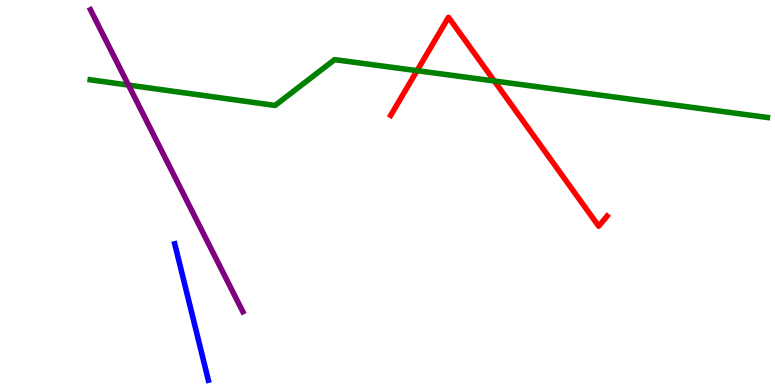[{'lines': ['blue', 'red'], 'intersections': []}, {'lines': ['green', 'red'], 'intersections': [{'x': 5.38, 'y': 8.16}, {'x': 6.38, 'y': 7.9}]}, {'lines': ['purple', 'red'], 'intersections': []}, {'lines': ['blue', 'green'], 'intersections': []}, {'lines': ['blue', 'purple'], 'intersections': []}, {'lines': ['green', 'purple'], 'intersections': [{'x': 1.66, 'y': 7.79}]}]